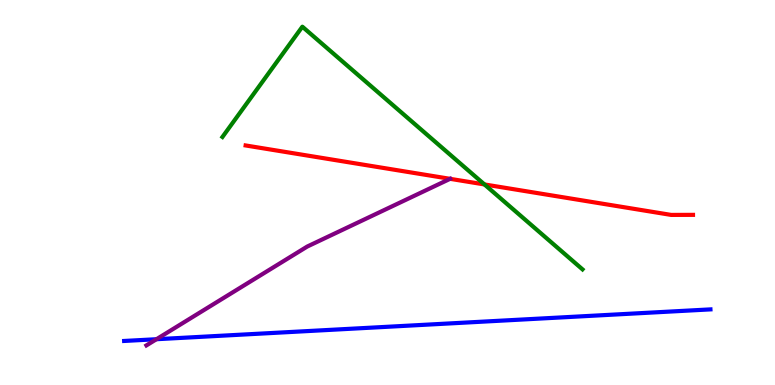[{'lines': ['blue', 'red'], 'intersections': []}, {'lines': ['green', 'red'], 'intersections': [{'x': 6.25, 'y': 5.21}]}, {'lines': ['purple', 'red'], 'intersections': [{'x': 5.81, 'y': 5.36}]}, {'lines': ['blue', 'green'], 'intersections': []}, {'lines': ['blue', 'purple'], 'intersections': [{'x': 2.02, 'y': 1.19}]}, {'lines': ['green', 'purple'], 'intersections': []}]